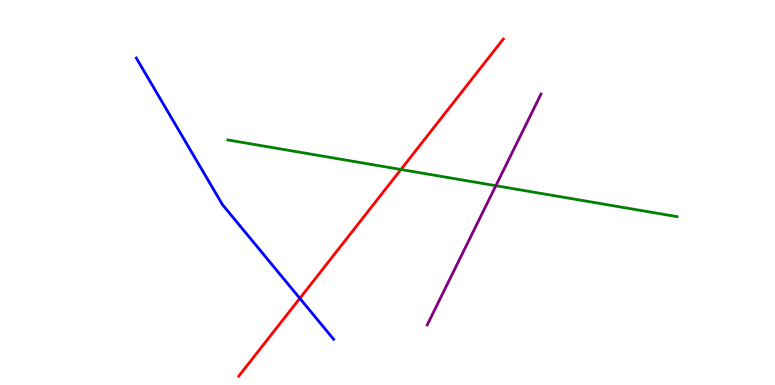[{'lines': ['blue', 'red'], 'intersections': [{'x': 3.87, 'y': 2.25}]}, {'lines': ['green', 'red'], 'intersections': [{'x': 5.17, 'y': 5.6}]}, {'lines': ['purple', 'red'], 'intersections': []}, {'lines': ['blue', 'green'], 'intersections': []}, {'lines': ['blue', 'purple'], 'intersections': []}, {'lines': ['green', 'purple'], 'intersections': [{'x': 6.4, 'y': 5.18}]}]